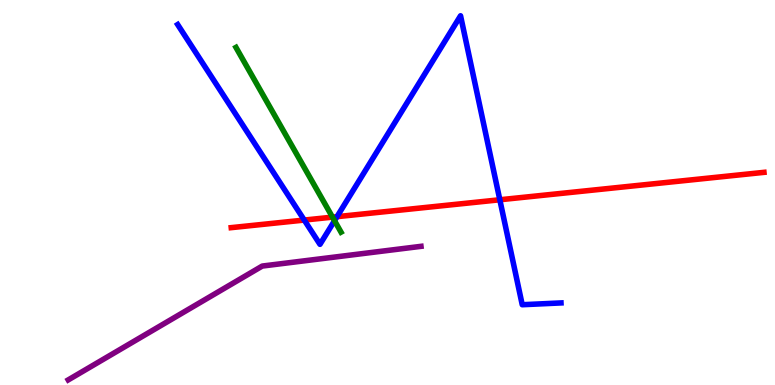[{'lines': ['blue', 'red'], 'intersections': [{'x': 3.93, 'y': 4.28}, {'x': 4.35, 'y': 4.37}, {'x': 6.45, 'y': 4.81}]}, {'lines': ['green', 'red'], 'intersections': [{'x': 4.29, 'y': 4.36}]}, {'lines': ['purple', 'red'], 'intersections': []}, {'lines': ['blue', 'green'], 'intersections': [{'x': 4.32, 'y': 4.27}]}, {'lines': ['blue', 'purple'], 'intersections': []}, {'lines': ['green', 'purple'], 'intersections': []}]